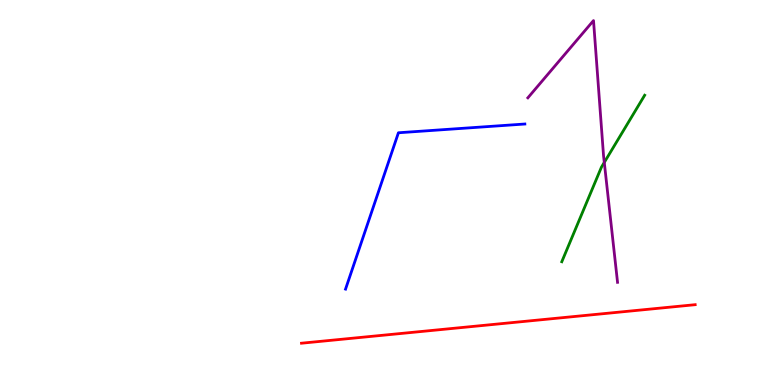[{'lines': ['blue', 'red'], 'intersections': []}, {'lines': ['green', 'red'], 'intersections': []}, {'lines': ['purple', 'red'], 'intersections': []}, {'lines': ['blue', 'green'], 'intersections': []}, {'lines': ['blue', 'purple'], 'intersections': []}, {'lines': ['green', 'purple'], 'intersections': [{'x': 7.8, 'y': 5.78}]}]